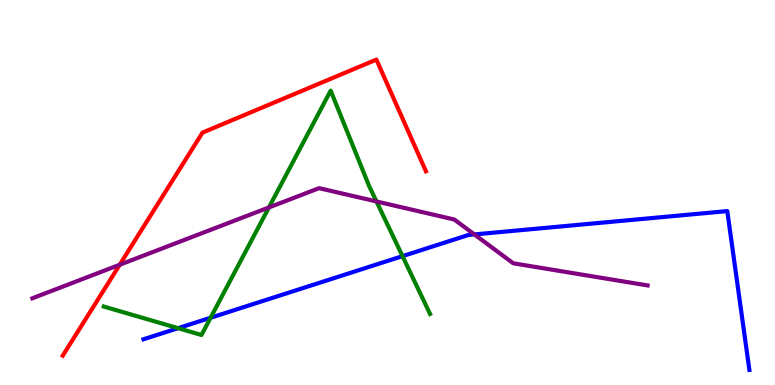[{'lines': ['blue', 'red'], 'intersections': []}, {'lines': ['green', 'red'], 'intersections': []}, {'lines': ['purple', 'red'], 'intersections': [{'x': 1.54, 'y': 3.12}]}, {'lines': ['blue', 'green'], 'intersections': [{'x': 2.3, 'y': 1.48}, {'x': 2.72, 'y': 1.75}, {'x': 5.19, 'y': 3.35}]}, {'lines': ['blue', 'purple'], 'intersections': [{'x': 6.12, 'y': 3.91}]}, {'lines': ['green', 'purple'], 'intersections': [{'x': 3.47, 'y': 4.61}, {'x': 4.86, 'y': 4.77}]}]